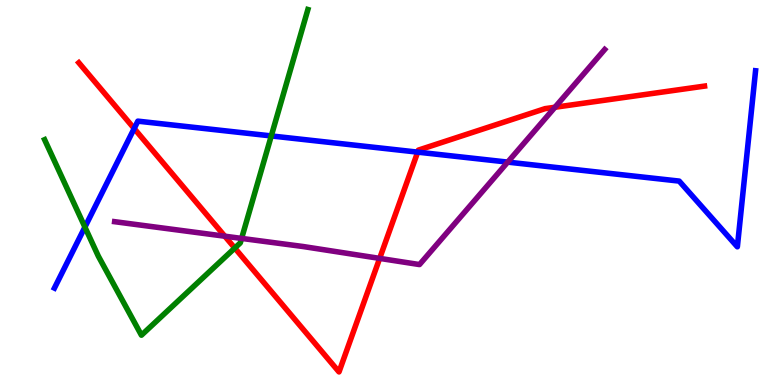[{'lines': ['blue', 'red'], 'intersections': [{'x': 1.73, 'y': 6.66}, {'x': 5.39, 'y': 6.05}]}, {'lines': ['green', 'red'], 'intersections': [{'x': 3.03, 'y': 3.56}]}, {'lines': ['purple', 'red'], 'intersections': [{'x': 2.9, 'y': 3.86}, {'x': 4.9, 'y': 3.29}, {'x': 7.16, 'y': 7.21}]}, {'lines': ['blue', 'green'], 'intersections': [{'x': 1.1, 'y': 4.1}, {'x': 3.5, 'y': 6.47}]}, {'lines': ['blue', 'purple'], 'intersections': [{'x': 6.55, 'y': 5.79}]}, {'lines': ['green', 'purple'], 'intersections': [{'x': 3.12, 'y': 3.81}]}]